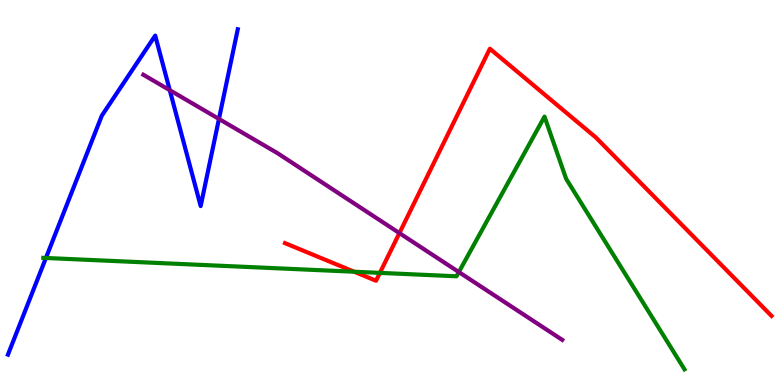[{'lines': ['blue', 'red'], 'intersections': []}, {'lines': ['green', 'red'], 'intersections': [{'x': 4.57, 'y': 2.94}, {'x': 4.9, 'y': 2.91}]}, {'lines': ['purple', 'red'], 'intersections': [{'x': 5.15, 'y': 3.95}]}, {'lines': ['blue', 'green'], 'intersections': [{'x': 0.592, 'y': 3.3}]}, {'lines': ['blue', 'purple'], 'intersections': [{'x': 2.19, 'y': 7.66}, {'x': 2.83, 'y': 6.91}]}, {'lines': ['green', 'purple'], 'intersections': [{'x': 5.92, 'y': 2.93}]}]